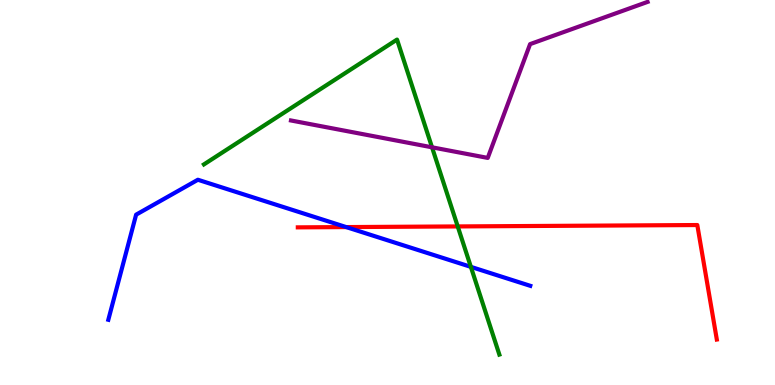[{'lines': ['blue', 'red'], 'intersections': [{'x': 4.47, 'y': 4.1}]}, {'lines': ['green', 'red'], 'intersections': [{'x': 5.91, 'y': 4.12}]}, {'lines': ['purple', 'red'], 'intersections': []}, {'lines': ['blue', 'green'], 'intersections': [{'x': 6.08, 'y': 3.07}]}, {'lines': ['blue', 'purple'], 'intersections': []}, {'lines': ['green', 'purple'], 'intersections': [{'x': 5.57, 'y': 6.17}]}]